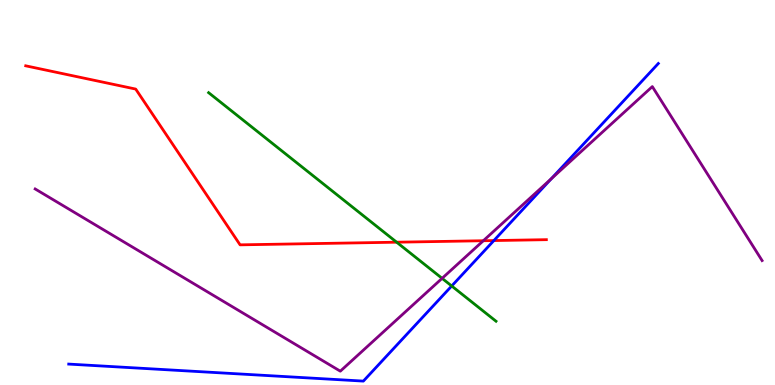[{'lines': ['blue', 'red'], 'intersections': [{'x': 6.37, 'y': 3.75}]}, {'lines': ['green', 'red'], 'intersections': [{'x': 5.12, 'y': 3.71}]}, {'lines': ['purple', 'red'], 'intersections': [{'x': 6.24, 'y': 3.75}]}, {'lines': ['blue', 'green'], 'intersections': [{'x': 5.83, 'y': 2.57}]}, {'lines': ['blue', 'purple'], 'intersections': [{'x': 7.11, 'y': 5.36}]}, {'lines': ['green', 'purple'], 'intersections': [{'x': 5.7, 'y': 2.77}]}]